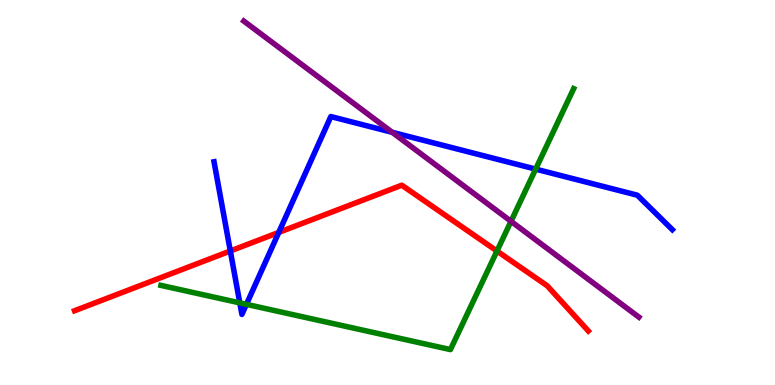[{'lines': ['blue', 'red'], 'intersections': [{'x': 2.97, 'y': 3.48}, {'x': 3.6, 'y': 3.96}]}, {'lines': ['green', 'red'], 'intersections': [{'x': 6.41, 'y': 3.48}]}, {'lines': ['purple', 'red'], 'intersections': []}, {'lines': ['blue', 'green'], 'intersections': [{'x': 3.09, 'y': 2.13}, {'x': 3.18, 'y': 2.09}, {'x': 6.91, 'y': 5.61}]}, {'lines': ['blue', 'purple'], 'intersections': [{'x': 5.06, 'y': 6.56}]}, {'lines': ['green', 'purple'], 'intersections': [{'x': 6.59, 'y': 4.25}]}]